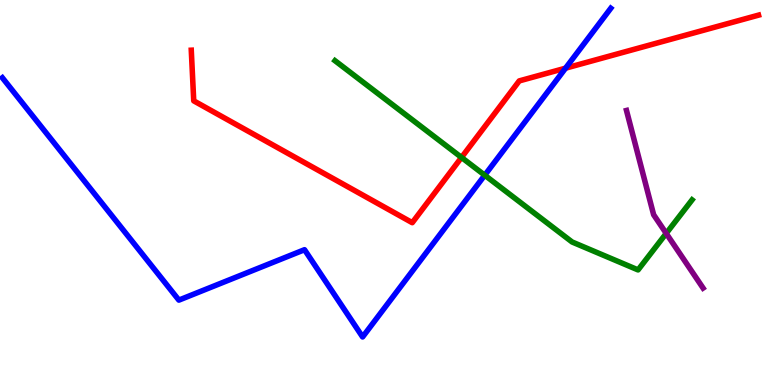[{'lines': ['blue', 'red'], 'intersections': [{'x': 7.3, 'y': 8.23}]}, {'lines': ['green', 'red'], 'intersections': [{'x': 5.95, 'y': 5.91}]}, {'lines': ['purple', 'red'], 'intersections': []}, {'lines': ['blue', 'green'], 'intersections': [{'x': 6.25, 'y': 5.45}]}, {'lines': ['blue', 'purple'], 'intersections': []}, {'lines': ['green', 'purple'], 'intersections': [{'x': 8.6, 'y': 3.94}]}]